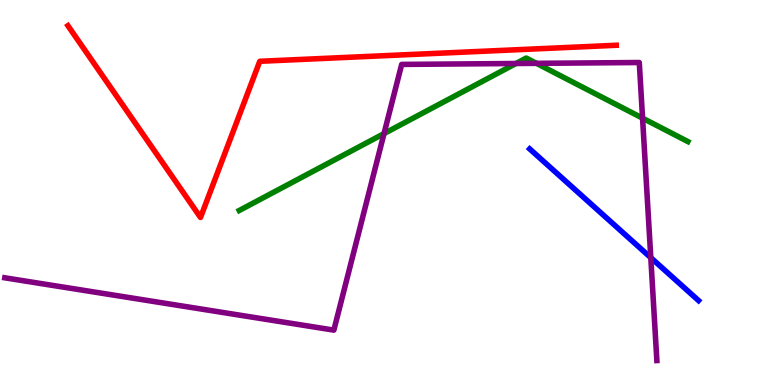[{'lines': ['blue', 'red'], 'intersections': []}, {'lines': ['green', 'red'], 'intersections': []}, {'lines': ['purple', 'red'], 'intersections': []}, {'lines': ['blue', 'green'], 'intersections': []}, {'lines': ['blue', 'purple'], 'intersections': [{'x': 8.4, 'y': 3.31}]}, {'lines': ['green', 'purple'], 'intersections': [{'x': 4.96, 'y': 6.53}, {'x': 6.66, 'y': 8.35}, {'x': 6.92, 'y': 8.35}, {'x': 8.29, 'y': 6.93}]}]